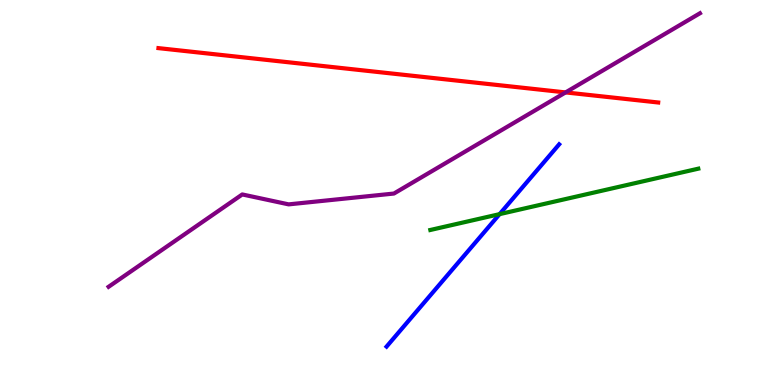[{'lines': ['blue', 'red'], 'intersections': []}, {'lines': ['green', 'red'], 'intersections': []}, {'lines': ['purple', 'red'], 'intersections': [{'x': 7.3, 'y': 7.6}]}, {'lines': ['blue', 'green'], 'intersections': [{'x': 6.45, 'y': 4.44}]}, {'lines': ['blue', 'purple'], 'intersections': []}, {'lines': ['green', 'purple'], 'intersections': []}]